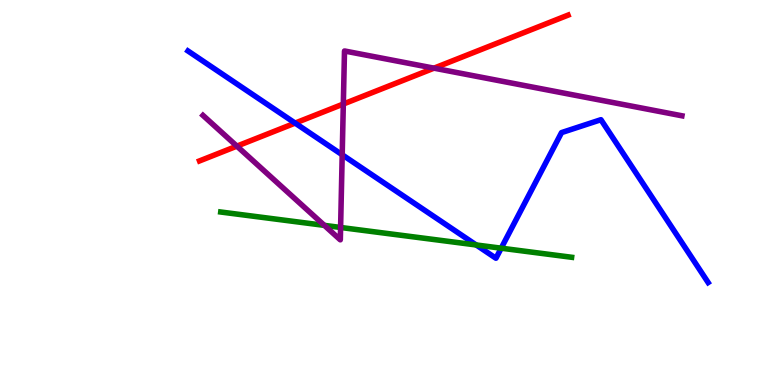[{'lines': ['blue', 'red'], 'intersections': [{'x': 3.81, 'y': 6.8}]}, {'lines': ['green', 'red'], 'intersections': []}, {'lines': ['purple', 'red'], 'intersections': [{'x': 3.06, 'y': 6.2}, {'x': 4.43, 'y': 7.3}, {'x': 5.6, 'y': 8.23}]}, {'lines': ['blue', 'green'], 'intersections': [{'x': 6.14, 'y': 3.64}, {'x': 6.47, 'y': 3.55}]}, {'lines': ['blue', 'purple'], 'intersections': [{'x': 4.42, 'y': 5.98}]}, {'lines': ['green', 'purple'], 'intersections': [{'x': 4.19, 'y': 4.15}, {'x': 4.39, 'y': 4.09}]}]